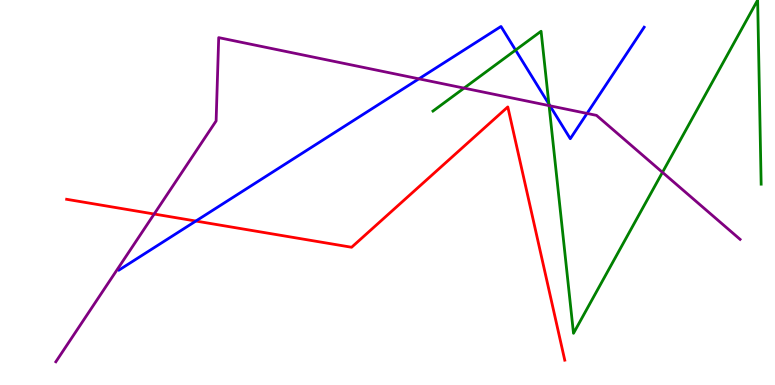[{'lines': ['blue', 'red'], 'intersections': [{'x': 2.53, 'y': 4.26}]}, {'lines': ['green', 'red'], 'intersections': []}, {'lines': ['purple', 'red'], 'intersections': [{'x': 1.99, 'y': 4.44}]}, {'lines': ['blue', 'green'], 'intersections': [{'x': 6.65, 'y': 8.7}, {'x': 7.08, 'y': 7.3}]}, {'lines': ['blue', 'purple'], 'intersections': [{'x': 5.4, 'y': 7.95}, {'x': 7.1, 'y': 7.25}, {'x': 7.57, 'y': 7.05}]}, {'lines': ['green', 'purple'], 'intersections': [{'x': 5.99, 'y': 7.71}, {'x': 7.08, 'y': 7.26}, {'x': 8.55, 'y': 5.52}]}]